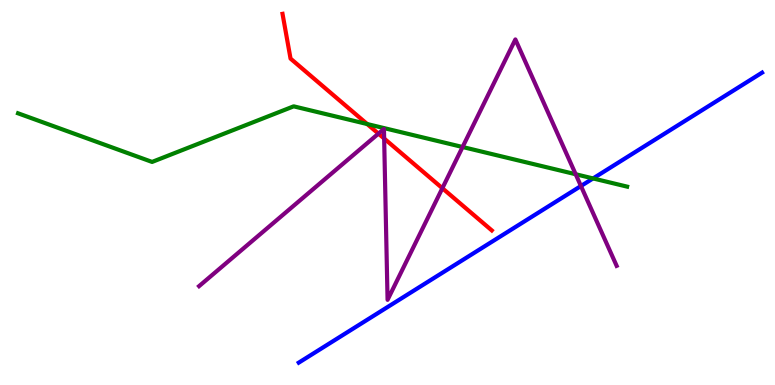[{'lines': ['blue', 'red'], 'intersections': []}, {'lines': ['green', 'red'], 'intersections': [{'x': 4.74, 'y': 6.78}]}, {'lines': ['purple', 'red'], 'intersections': [{'x': 4.88, 'y': 6.53}, {'x': 4.96, 'y': 6.4}, {'x': 5.71, 'y': 5.11}]}, {'lines': ['blue', 'green'], 'intersections': [{'x': 7.65, 'y': 5.37}]}, {'lines': ['blue', 'purple'], 'intersections': [{'x': 7.5, 'y': 5.17}]}, {'lines': ['green', 'purple'], 'intersections': [{'x': 5.97, 'y': 6.18}, {'x': 7.43, 'y': 5.47}]}]